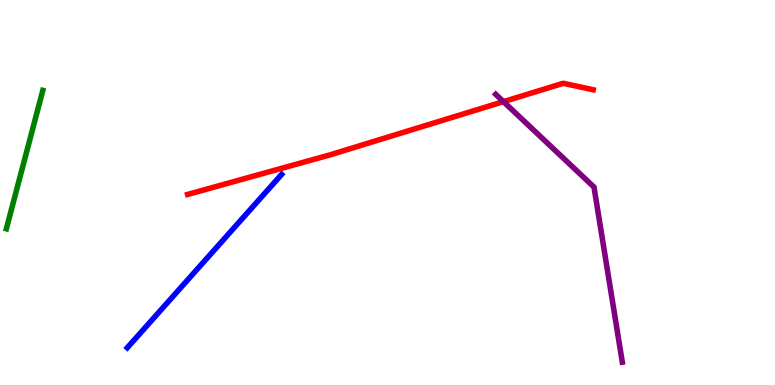[{'lines': ['blue', 'red'], 'intersections': []}, {'lines': ['green', 'red'], 'intersections': []}, {'lines': ['purple', 'red'], 'intersections': [{'x': 6.5, 'y': 7.36}]}, {'lines': ['blue', 'green'], 'intersections': []}, {'lines': ['blue', 'purple'], 'intersections': []}, {'lines': ['green', 'purple'], 'intersections': []}]